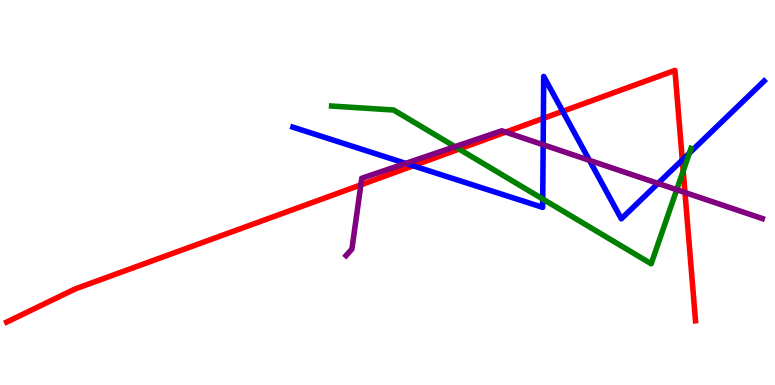[{'lines': ['blue', 'red'], 'intersections': [{'x': 5.33, 'y': 5.69}, {'x': 7.01, 'y': 6.93}, {'x': 7.26, 'y': 7.11}, {'x': 8.8, 'y': 5.85}]}, {'lines': ['green', 'red'], 'intersections': [{'x': 5.92, 'y': 6.13}, {'x': 8.82, 'y': 5.56}]}, {'lines': ['purple', 'red'], 'intersections': [{'x': 4.66, 'y': 5.2}, {'x': 6.52, 'y': 6.57}, {'x': 8.84, 'y': 5.0}]}, {'lines': ['blue', 'green'], 'intersections': [{'x': 7.0, 'y': 4.83}, {'x': 8.89, 'y': 6.02}]}, {'lines': ['blue', 'purple'], 'intersections': [{'x': 5.23, 'y': 5.76}, {'x': 7.01, 'y': 6.24}, {'x': 7.61, 'y': 5.84}, {'x': 8.49, 'y': 5.24}]}, {'lines': ['green', 'purple'], 'intersections': [{'x': 5.87, 'y': 6.19}, {'x': 8.73, 'y': 5.07}]}]